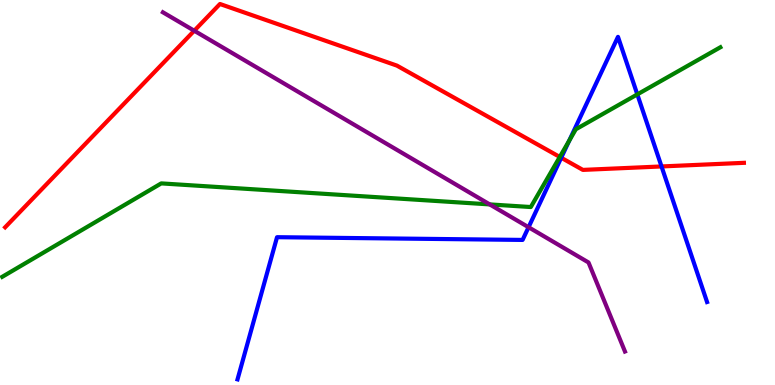[{'lines': ['blue', 'red'], 'intersections': [{'x': 7.24, 'y': 5.9}, {'x': 8.54, 'y': 5.68}]}, {'lines': ['green', 'red'], 'intersections': [{'x': 7.22, 'y': 5.92}]}, {'lines': ['purple', 'red'], 'intersections': [{'x': 2.51, 'y': 9.2}]}, {'lines': ['blue', 'green'], 'intersections': [{'x': 7.35, 'y': 6.35}, {'x': 8.22, 'y': 7.55}]}, {'lines': ['blue', 'purple'], 'intersections': [{'x': 6.82, 'y': 4.1}]}, {'lines': ['green', 'purple'], 'intersections': [{'x': 6.32, 'y': 4.69}]}]